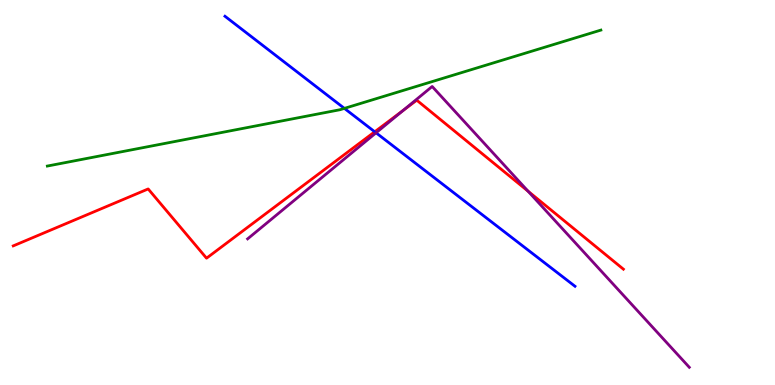[{'lines': ['blue', 'red'], 'intersections': [{'x': 4.84, 'y': 6.58}]}, {'lines': ['green', 'red'], 'intersections': []}, {'lines': ['purple', 'red'], 'intersections': [{'x': 5.2, 'y': 7.13}, {'x': 6.81, 'y': 5.03}]}, {'lines': ['blue', 'green'], 'intersections': [{'x': 4.44, 'y': 7.18}]}, {'lines': ['blue', 'purple'], 'intersections': [{'x': 4.85, 'y': 6.55}]}, {'lines': ['green', 'purple'], 'intersections': []}]